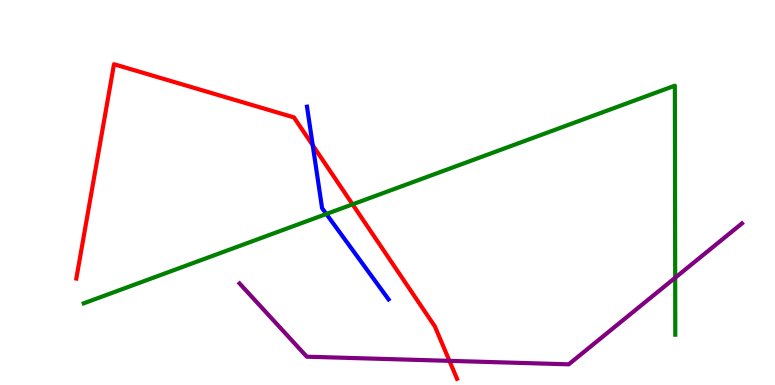[{'lines': ['blue', 'red'], 'intersections': [{'x': 4.04, 'y': 6.23}]}, {'lines': ['green', 'red'], 'intersections': [{'x': 4.55, 'y': 4.69}]}, {'lines': ['purple', 'red'], 'intersections': [{'x': 5.8, 'y': 0.627}]}, {'lines': ['blue', 'green'], 'intersections': [{'x': 4.21, 'y': 4.44}]}, {'lines': ['blue', 'purple'], 'intersections': []}, {'lines': ['green', 'purple'], 'intersections': [{'x': 8.71, 'y': 2.79}]}]